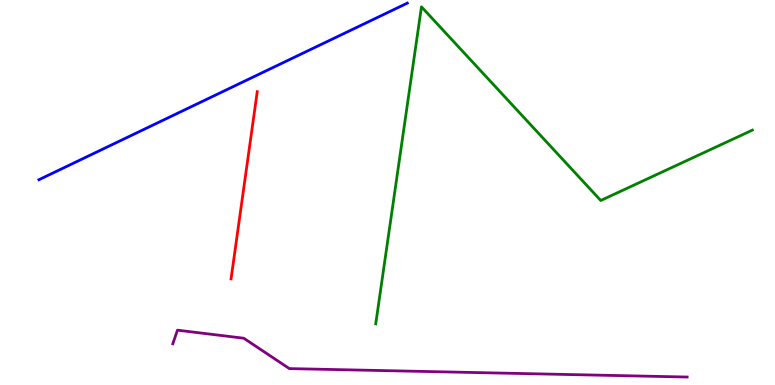[{'lines': ['blue', 'red'], 'intersections': []}, {'lines': ['green', 'red'], 'intersections': []}, {'lines': ['purple', 'red'], 'intersections': []}, {'lines': ['blue', 'green'], 'intersections': []}, {'lines': ['blue', 'purple'], 'intersections': []}, {'lines': ['green', 'purple'], 'intersections': []}]